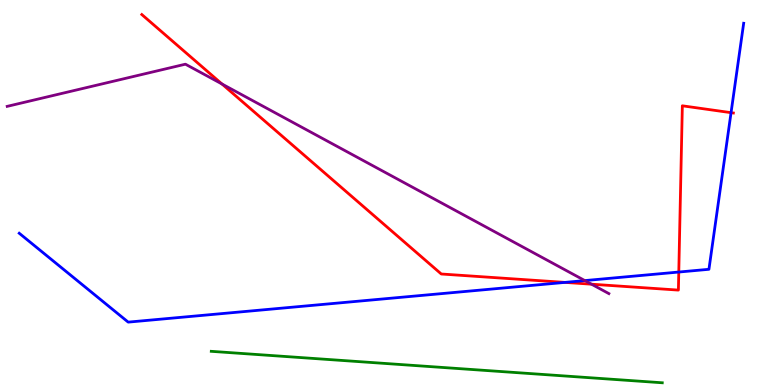[{'lines': ['blue', 'red'], 'intersections': [{'x': 7.29, 'y': 2.67}, {'x': 8.76, 'y': 2.93}, {'x': 9.43, 'y': 7.07}]}, {'lines': ['green', 'red'], 'intersections': []}, {'lines': ['purple', 'red'], 'intersections': [{'x': 2.86, 'y': 7.82}, {'x': 7.63, 'y': 2.62}]}, {'lines': ['blue', 'green'], 'intersections': []}, {'lines': ['blue', 'purple'], 'intersections': [{'x': 7.55, 'y': 2.71}]}, {'lines': ['green', 'purple'], 'intersections': []}]